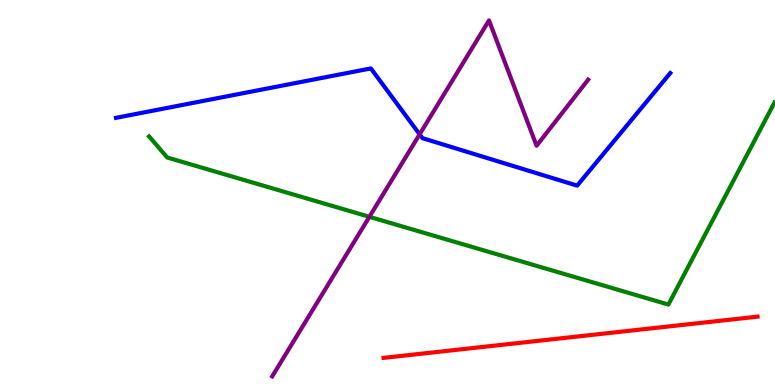[{'lines': ['blue', 'red'], 'intersections': []}, {'lines': ['green', 'red'], 'intersections': []}, {'lines': ['purple', 'red'], 'intersections': []}, {'lines': ['blue', 'green'], 'intersections': []}, {'lines': ['blue', 'purple'], 'intersections': [{'x': 5.41, 'y': 6.51}]}, {'lines': ['green', 'purple'], 'intersections': [{'x': 4.77, 'y': 4.37}]}]